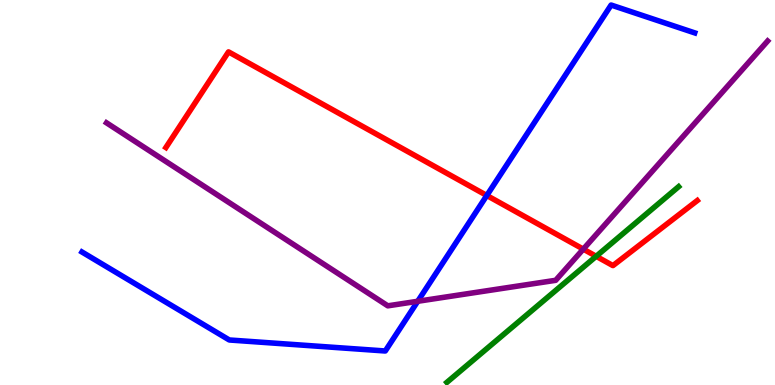[{'lines': ['blue', 'red'], 'intersections': [{'x': 6.28, 'y': 4.92}]}, {'lines': ['green', 'red'], 'intersections': [{'x': 7.69, 'y': 3.34}]}, {'lines': ['purple', 'red'], 'intersections': [{'x': 7.53, 'y': 3.53}]}, {'lines': ['blue', 'green'], 'intersections': []}, {'lines': ['blue', 'purple'], 'intersections': [{'x': 5.39, 'y': 2.17}]}, {'lines': ['green', 'purple'], 'intersections': []}]